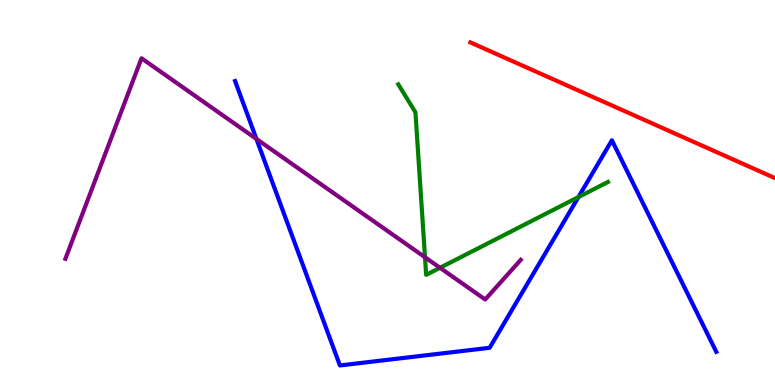[{'lines': ['blue', 'red'], 'intersections': []}, {'lines': ['green', 'red'], 'intersections': []}, {'lines': ['purple', 'red'], 'intersections': []}, {'lines': ['blue', 'green'], 'intersections': [{'x': 7.46, 'y': 4.88}]}, {'lines': ['blue', 'purple'], 'intersections': [{'x': 3.31, 'y': 6.39}]}, {'lines': ['green', 'purple'], 'intersections': [{'x': 5.48, 'y': 3.32}, {'x': 5.68, 'y': 3.04}]}]